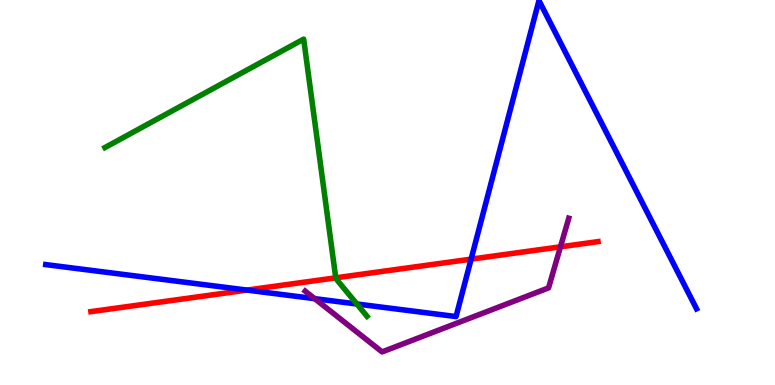[{'lines': ['blue', 'red'], 'intersections': [{'x': 3.19, 'y': 2.47}, {'x': 6.08, 'y': 3.27}]}, {'lines': ['green', 'red'], 'intersections': [{'x': 4.33, 'y': 2.78}]}, {'lines': ['purple', 'red'], 'intersections': [{'x': 7.23, 'y': 3.59}]}, {'lines': ['blue', 'green'], 'intersections': [{'x': 4.6, 'y': 2.1}]}, {'lines': ['blue', 'purple'], 'intersections': [{'x': 4.06, 'y': 2.24}]}, {'lines': ['green', 'purple'], 'intersections': []}]